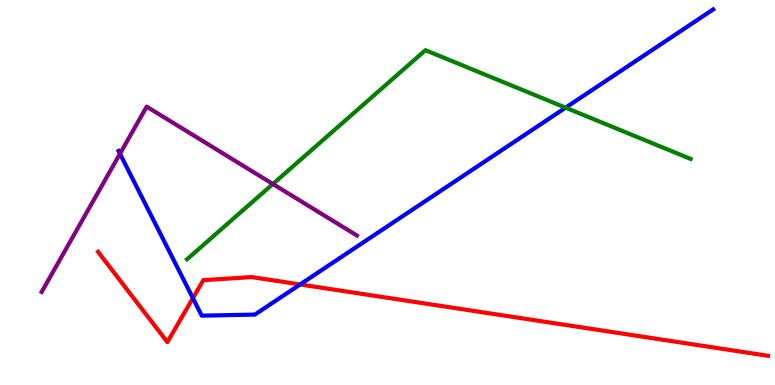[{'lines': ['blue', 'red'], 'intersections': [{'x': 2.49, 'y': 2.26}, {'x': 3.87, 'y': 2.61}]}, {'lines': ['green', 'red'], 'intersections': []}, {'lines': ['purple', 'red'], 'intersections': []}, {'lines': ['blue', 'green'], 'intersections': [{'x': 7.3, 'y': 7.2}]}, {'lines': ['blue', 'purple'], 'intersections': [{'x': 1.55, 'y': 6.01}]}, {'lines': ['green', 'purple'], 'intersections': [{'x': 3.52, 'y': 5.22}]}]